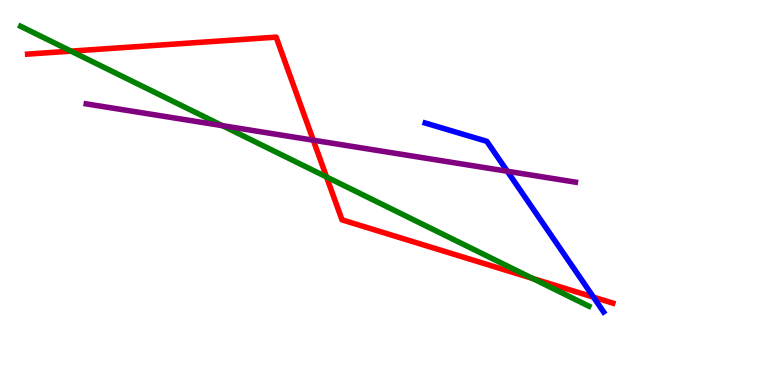[{'lines': ['blue', 'red'], 'intersections': [{'x': 7.66, 'y': 2.28}]}, {'lines': ['green', 'red'], 'intersections': [{'x': 0.917, 'y': 8.67}, {'x': 4.21, 'y': 5.4}, {'x': 6.87, 'y': 2.77}]}, {'lines': ['purple', 'red'], 'intersections': [{'x': 4.04, 'y': 6.36}]}, {'lines': ['blue', 'green'], 'intersections': []}, {'lines': ['blue', 'purple'], 'intersections': [{'x': 6.55, 'y': 5.55}]}, {'lines': ['green', 'purple'], 'intersections': [{'x': 2.87, 'y': 6.74}]}]